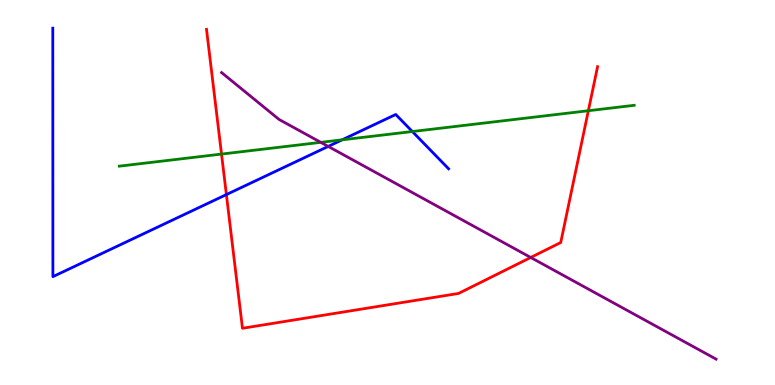[{'lines': ['blue', 'red'], 'intersections': [{'x': 2.92, 'y': 4.95}]}, {'lines': ['green', 'red'], 'intersections': [{'x': 2.86, 'y': 6.0}, {'x': 7.59, 'y': 7.12}]}, {'lines': ['purple', 'red'], 'intersections': [{'x': 6.85, 'y': 3.31}]}, {'lines': ['blue', 'green'], 'intersections': [{'x': 4.41, 'y': 6.37}, {'x': 5.32, 'y': 6.58}]}, {'lines': ['blue', 'purple'], 'intersections': [{'x': 4.23, 'y': 6.2}]}, {'lines': ['green', 'purple'], 'intersections': [{'x': 4.14, 'y': 6.3}]}]